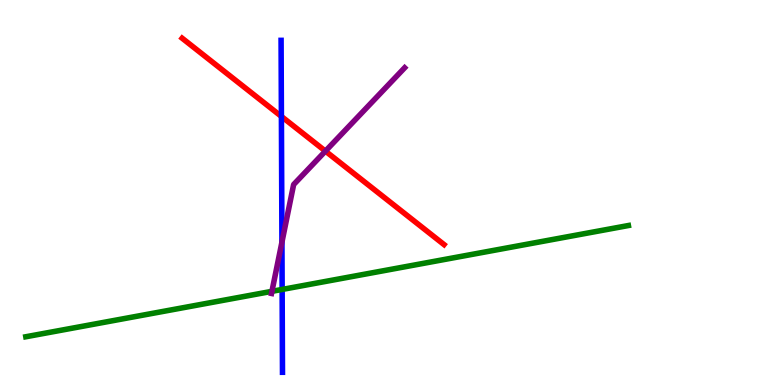[{'lines': ['blue', 'red'], 'intersections': [{'x': 3.63, 'y': 6.98}]}, {'lines': ['green', 'red'], 'intersections': []}, {'lines': ['purple', 'red'], 'intersections': [{'x': 4.2, 'y': 6.07}]}, {'lines': ['blue', 'green'], 'intersections': [{'x': 3.64, 'y': 2.48}]}, {'lines': ['blue', 'purple'], 'intersections': [{'x': 3.64, 'y': 3.71}]}, {'lines': ['green', 'purple'], 'intersections': [{'x': 3.51, 'y': 2.43}]}]